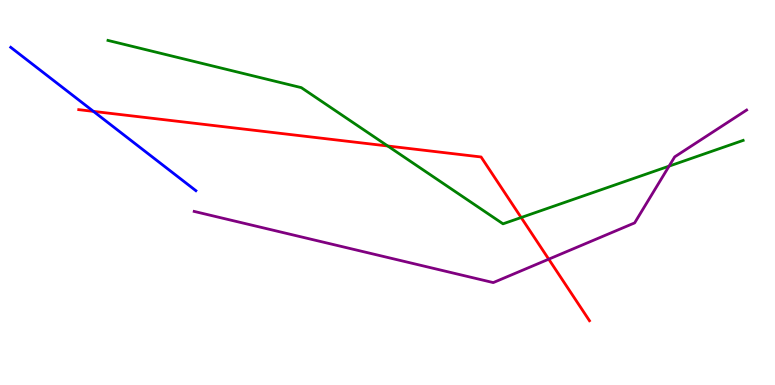[{'lines': ['blue', 'red'], 'intersections': [{'x': 1.21, 'y': 7.11}]}, {'lines': ['green', 'red'], 'intersections': [{'x': 5.0, 'y': 6.21}, {'x': 6.72, 'y': 4.35}]}, {'lines': ['purple', 'red'], 'intersections': [{'x': 7.08, 'y': 3.27}]}, {'lines': ['blue', 'green'], 'intersections': []}, {'lines': ['blue', 'purple'], 'intersections': []}, {'lines': ['green', 'purple'], 'intersections': [{'x': 8.63, 'y': 5.68}]}]